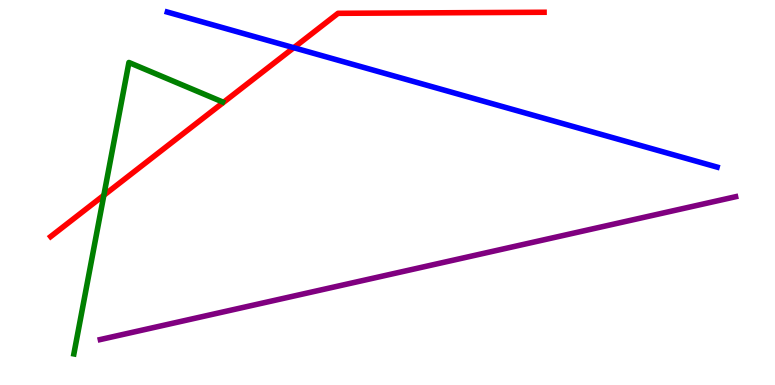[{'lines': ['blue', 'red'], 'intersections': [{'x': 3.79, 'y': 8.76}]}, {'lines': ['green', 'red'], 'intersections': [{'x': 1.34, 'y': 4.93}]}, {'lines': ['purple', 'red'], 'intersections': []}, {'lines': ['blue', 'green'], 'intersections': []}, {'lines': ['blue', 'purple'], 'intersections': []}, {'lines': ['green', 'purple'], 'intersections': []}]